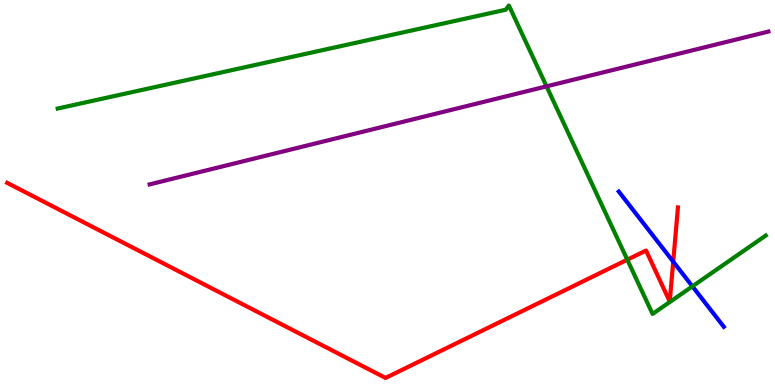[{'lines': ['blue', 'red'], 'intersections': [{'x': 8.69, 'y': 3.2}]}, {'lines': ['green', 'red'], 'intersections': [{'x': 8.09, 'y': 3.25}]}, {'lines': ['purple', 'red'], 'intersections': []}, {'lines': ['blue', 'green'], 'intersections': [{'x': 8.93, 'y': 2.56}]}, {'lines': ['blue', 'purple'], 'intersections': []}, {'lines': ['green', 'purple'], 'intersections': [{'x': 7.05, 'y': 7.76}]}]